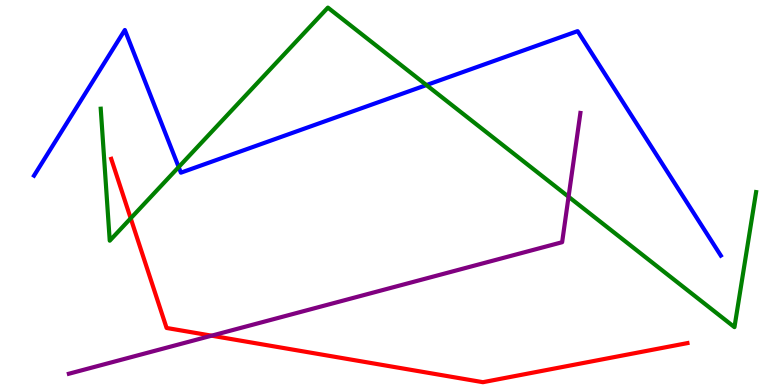[{'lines': ['blue', 'red'], 'intersections': []}, {'lines': ['green', 'red'], 'intersections': [{'x': 1.69, 'y': 4.33}]}, {'lines': ['purple', 'red'], 'intersections': [{'x': 2.73, 'y': 1.28}]}, {'lines': ['blue', 'green'], 'intersections': [{'x': 2.31, 'y': 5.66}, {'x': 5.5, 'y': 7.79}]}, {'lines': ['blue', 'purple'], 'intersections': []}, {'lines': ['green', 'purple'], 'intersections': [{'x': 7.34, 'y': 4.89}]}]